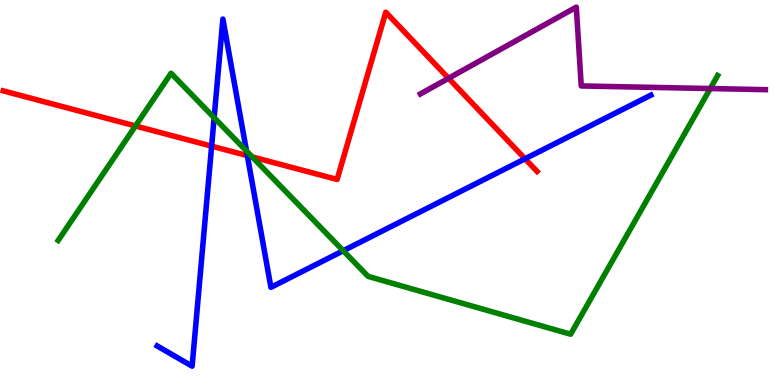[{'lines': ['blue', 'red'], 'intersections': [{'x': 2.73, 'y': 6.2}, {'x': 3.19, 'y': 5.96}, {'x': 6.77, 'y': 5.88}]}, {'lines': ['green', 'red'], 'intersections': [{'x': 1.75, 'y': 6.73}, {'x': 3.25, 'y': 5.92}]}, {'lines': ['purple', 'red'], 'intersections': [{'x': 5.79, 'y': 7.97}]}, {'lines': ['blue', 'green'], 'intersections': [{'x': 2.76, 'y': 6.94}, {'x': 3.18, 'y': 6.08}, {'x': 4.43, 'y': 3.49}]}, {'lines': ['blue', 'purple'], 'intersections': []}, {'lines': ['green', 'purple'], 'intersections': [{'x': 9.16, 'y': 7.7}]}]